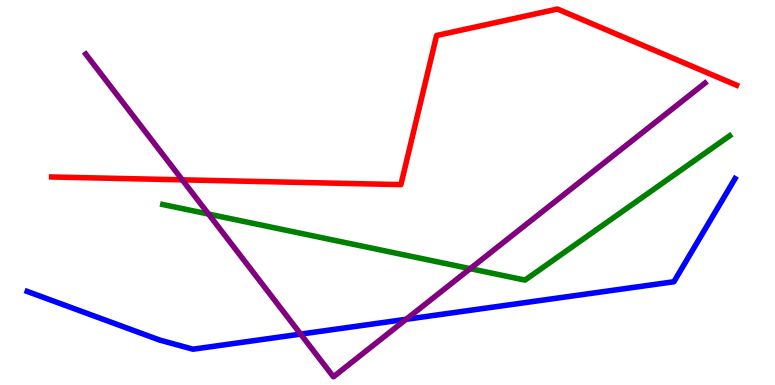[{'lines': ['blue', 'red'], 'intersections': []}, {'lines': ['green', 'red'], 'intersections': []}, {'lines': ['purple', 'red'], 'intersections': [{'x': 2.35, 'y': 5.33}]}, {'lines': ['blue', 'green'], 'intersections': []}, {'lines': ['blue', 'purple'], 'intersections': [{'x': 3.88, 'y': 1.32}, {'x': 5.24, 'y': 1.71}]}, {'lines': ['green', 'purple'], 'intersections': [{'x': 2.69, 'y': 4.44}, {'x': 6.07, 'y': 3.02}]}]